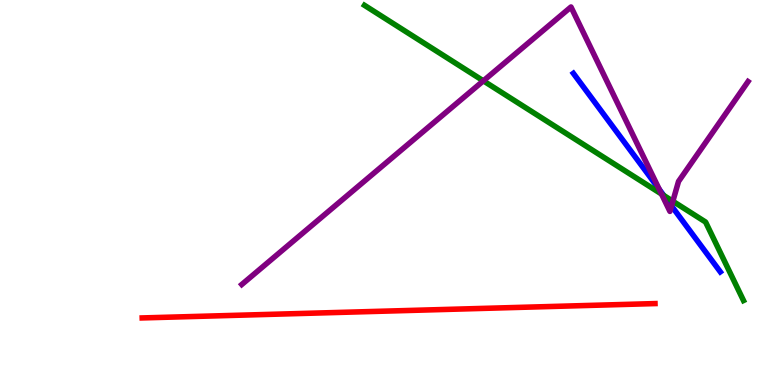[{'lines': ['blue', 'red'], 'intersections': []}, {'lines': ['green', 'red'], 'intersections': []}, {'lines': ['purple', 'red'], 'intersections': []}, {'lines': ['blue', 'green'], 'intersections': [{'x': 8.56, 'y': 4.92}]}, {'lines': ['blue', 'purple'], 'intersections': [{'x': 8.51, 'y': 5.08}, {'x': 8.66, 'y': 4.65}]}, {'lines': ['green', 'purple'], 'intersections': [{'x': 6.24, 'y': 7.9}, {'x': 8.54, 'y': 4.96}, {'x': 8.68, 'y': 4.77}]}]